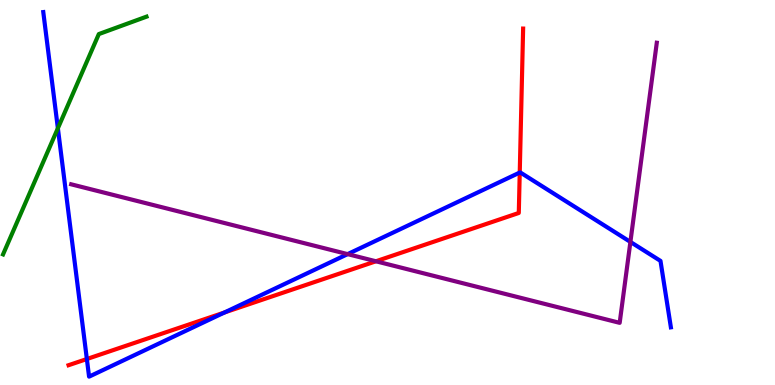[{'lines': ['blue', 'red'], 'intersections': [{'x': 1.12, 'y': 0.675}, {'x': 2.9, 'y': 1.88}, {'x': 6.71, 'y': 5.52}]}, {'lines': ['green', 'red'], 'intersections': []}, {'lines': ['purple', 'red'], 'intersections': [{'x': 4.85, 'y': 3.21}]}, {'lines': ['blue', 'green'], 'intersections': [{'x': 0.747, 'y': 6.67}]}, {'lines': ['blue', 'purple'], 'intersections': [{'x': 4.49, 'y': 3.4}, {'x': 8.13, 'y': 3.72}]}, {'lines': ['green', 'purple'], 'intersections': []}]